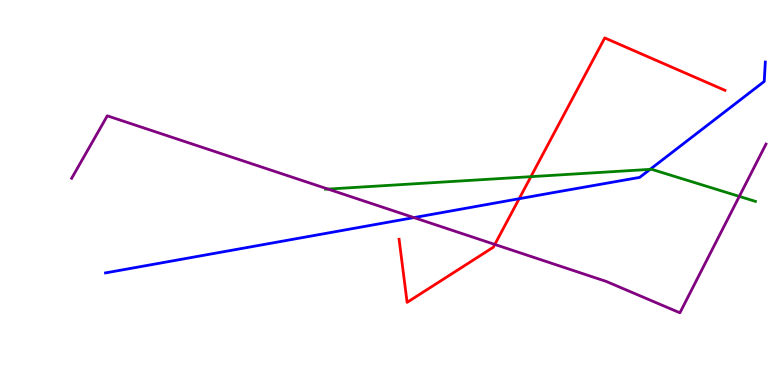[{'lines': ['blue', 'red'], 'intersections': [{'x': 6.7, 'y': 4.84}]}, {'lines': ['green', 'red'], 'intersections': [{'x': 6.85, 'y': 5.41}]}, {'lines': ['purple', 'red'], 'intersections': [{'x': 6.38, 'y': 3.65}]}, {'lines': ['blue', 'green'], 'intersections': [{'x': 8.39, 'y': 5.6}]}, {'lines': ['blue', 'purple'], 'intersections': [{'x': 5.34, 'y': 4.35}]}, {'lines': ['green', 'purple'], 'intersections': [{'x': 4.23, 'y': 5.09}, {'x': 9.54, 'y': 4.9}]}]